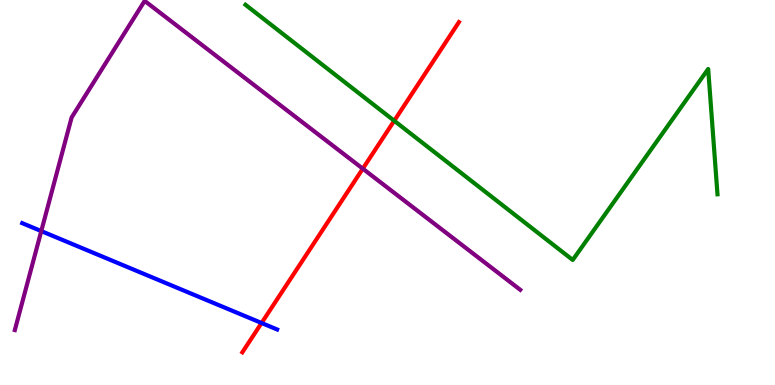[{'lines': ['blue', 'red'], 'intersections': [{'x': 3.38, 'y': 1.61}]}, {'lines': ['green', 'red'], 'intersections': [{'x': 5.09, 'y': 6.86}]}, {'lines': ['purple', 'red'], 'intersections': [{'x': 4.68, 'y': 5.62}]}, {'lines': ['blue', 'green'], 'intersections': []}, {'lines': ['blue', 'purple'], 'intersections': [{'x': 0.533, 'y': 4.0}]}, {'lines': ['green', 'purple'], 'intersections': []}]